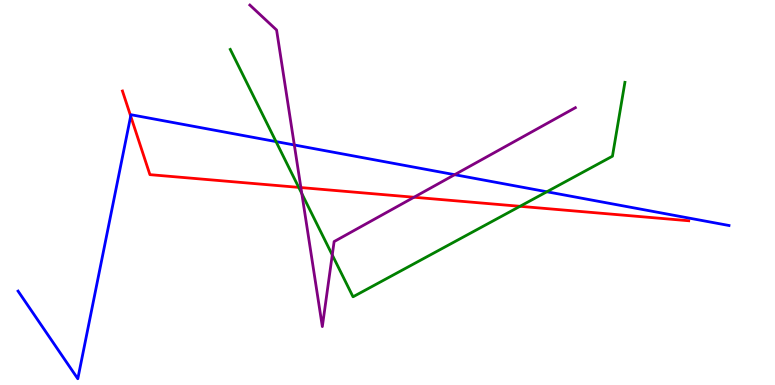[{'lines': ['blue', 'red'], 'intersections': [{'x': 1.69, 'y': 6.98}]}, {'lines': ['green', 'red'], 'intersections': [{'x': 3.85, 'y': 5.13}, {'x': 6.71, 'y': 4.64}]}, {'lines': ['purple', 'red'], 'intersections': [{'x': 3.88, 'y': 5.13}, {'x': 5.34, 'y': 4.88}]}, {'lines': ['blue', 'green'], 'intersections': [{'x': 3.56, 'y': 6.32}, {'x': 7.06, 'y': 5.02}]}, {'lines': ['blue', 'purple'], 'intersections': [{'x': 3.8, 'y': 6.23}, {'x': 5.87, 'y': 5.46}]}, {'lines': ['green', 'purple'], 'intersections': [{'x': 3.89, 'y': 4.97}, {'x': 4.29, 'y': 3.38}]}]